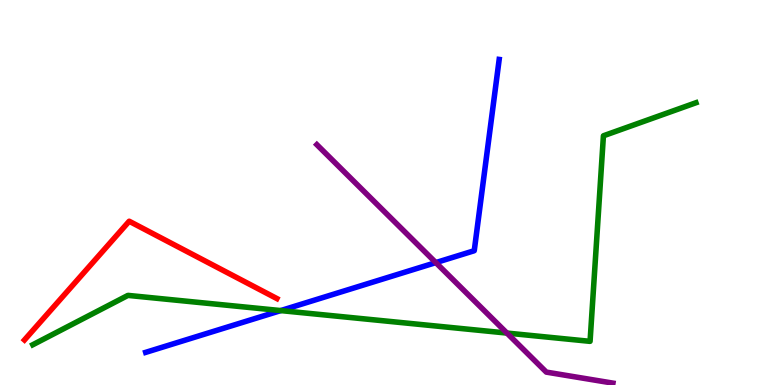[{'lines': ['blue', 'red'], 'intersections': []}, {'lines': ['green', 'red'], 'intersections': []}, {'lines': ['purple', 'red'], 'intersections': []}, {'lines': ['blue', 'green'], 'intersections': [{'x': 3.62, 'y': 1.93}]}, {'lines': ['blue', 'purple'], 'intersections': [{'x': 5.62, 'y': 3.18}]}, {'lines': ['green', 'purple'], 'intersections': [{'x': 6.54, 'y': 1.35}]}]